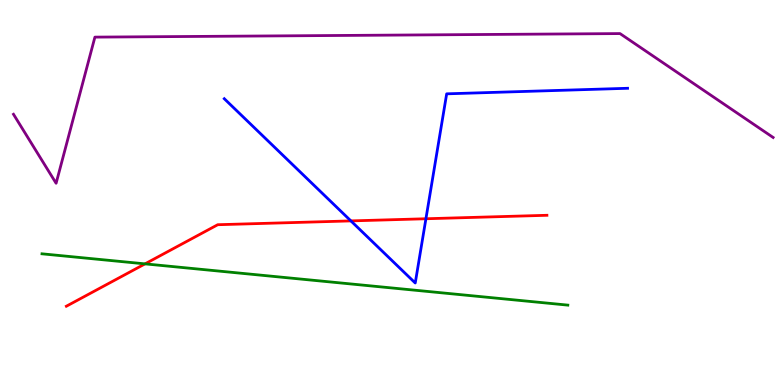[{'lines': ['blue', 'red'], 'intersections': [{'x': 4.53, 'y': 4.26}, {'x': 5.5, 'y': 4.32}]}, {'lines': ['green', 'red'], 'intersections': [{'x': 1.87, 'y': 3.15}]}, {'lines': ['purple', 'red'], 'intersections': []}, {'lines': ['blue', 'green'], 'intersections': []}, {'lines': ['blue', 'purple'], 'intersections': []}, {'lines': ['green', 'purple'], 'intersections': []}]